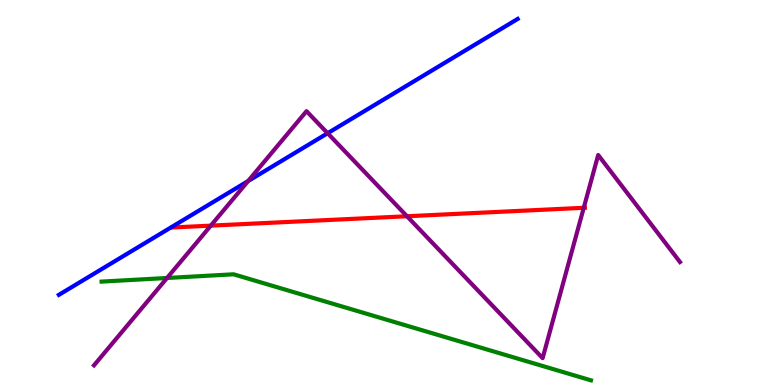[{'lines': ['blue', 'red'], 'intersections': []}, {'lines': ['green', 'red'], 'intersections': []}, {'lines': ['purple', 'red'], 'intersections': [{'x': 2.72, 'y': 4.14}, {'x': 5.25, 'y': 4.38}, {'x': 7.53, 'y': 4.6}]}, {'lines': ['blue', 'green'], 'intersections': []}, {'lines': ['blue', 'purple'], 'intersections': [{'x': 3.2, 'y': 5.3}, {'x': 4.23, 'y': 6.54}]}, {'lines': ['green', 'purple'], 'intersections': [{'x': 2.16, 'y': 2.78}]}]